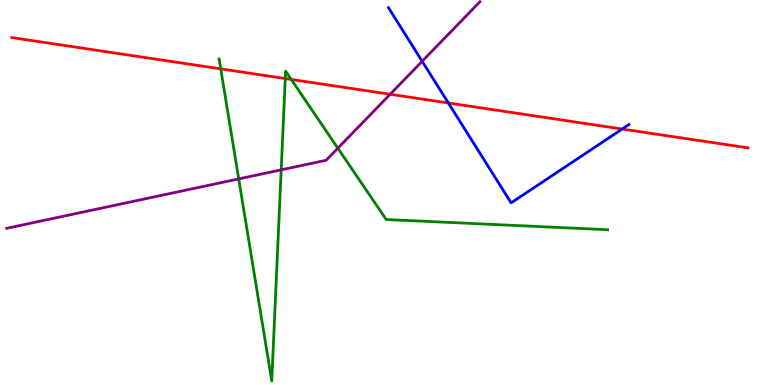[{'lines': ['blue', 'red'], 'intersections': [{'x': 5.79, 'y': 7.33}, {'x': 8.03, 'y': 6.65}]}, {'lines': ['green', 'red'], 'intersections': [{'x': 2.85, 'y': 8.21}, {'x': 3.68, 'y': 7.96}, {'x': 3.76, 'y': 7.94}]}, {'lines': ['purple', 'red'], 'intersections': [{'x': 5.03, 'y': 7.55}]}, {'lines': ['blue', 'green'], 'intersections': []}, {'lines': ['blue', 'purple'], 'intersections': [{'x': 5.45, 'y': 8.41}]}, {'lines': ['green', 'purple'], 'intersections': [{'x': 3.08, 'y': 5.35}, {'x': 3.63, 'y': 5.59}, {'x': 4.36, 'y': 6.15}]}]